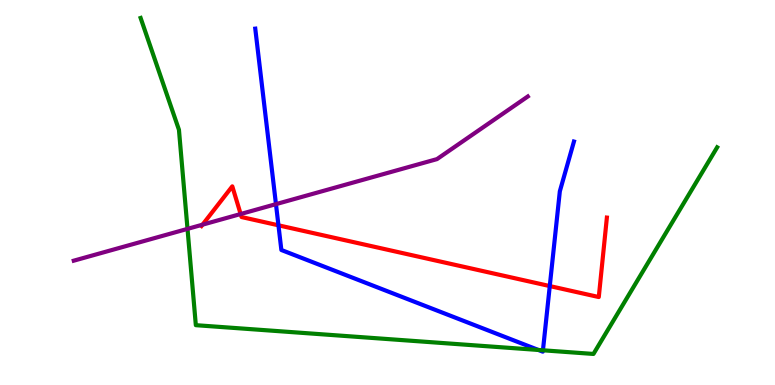[{'lines': ['blue', 'red'], 'intersections': [{'x': 3.59, 'y': 4.15}, {'x': 7.09, 'y': 2.57}]}, {'lines': ['green', 'red'], 'intersections': []}, {'lines': ['purple', 'red'], 'intersections': [{'x': 2.61, 'y': 4.16}, {'x': 3.11, 'y': 4.44}]}, {'lines': ['blue', 'green'], 'intersections': [{'x': 6.95, 'y': 0.91}, {'x': 7.01, 'y': 0.902}]}, {'lines': ['blue', 'purple'], 'intersections': [{'x': 3.56, 'y': 4.7}]}, {'lines': ['green', 'purple'], 'intersections': [{'x': 2.42, 'y': 4.06}]}]